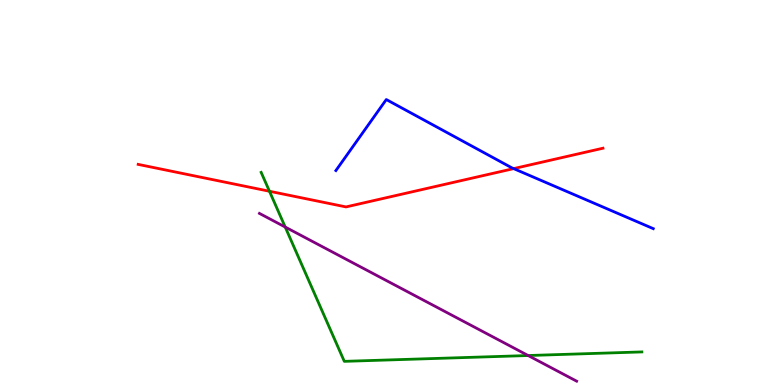[{'lines': ['blue', 'red'], 'intersections': [{'x': 6.63, 'y': 5.62}]}, {'lines': ['green', 'red'], 'intersections': [{'x': 3.48, 'y': 5.03}]}, {'lines': ['purple', 'red'], 'intersections': []}, {'lines': ['blue', 'green'], 'intersections': []}, {'lines': ['blue', 'purple'], 'intersections': []}, {'lines': ['green', 'purple'], 'intersections': [{'x': 3.68, 'y': 4.1}, {'x': 6.81, 'y': 0.766}]}]